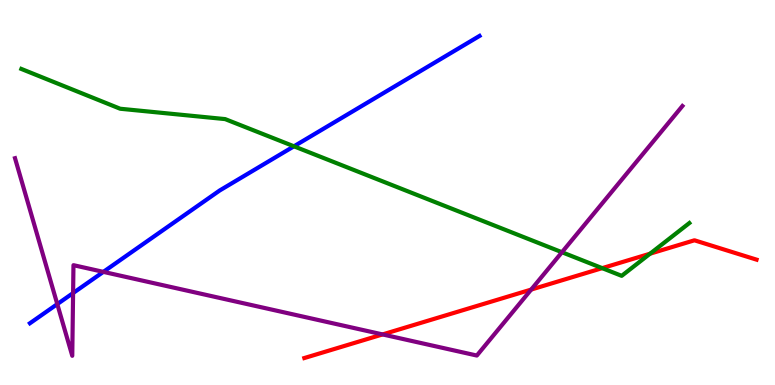[{'lines': ['blue', 'red'], 'intersections': []}, {'lines': ['green', 'red'], 'intersections': [{'x': 7.77, 'y': 3.04}, {'x': 8.39, 'y': 3.41}]}, {'lines': ['purple', 'red'], 'intersections': [{'x': 4.94, 'y': 1.31}, {'x': 6.85, 'y': 2.48}]}, {'lines': ['blue', 'green'], 'intersections': [{'x': 3.79, 'y': 6.2}]}, {'lines': ['blue', 'purple'], 'intersections': [{'x': 0.739, 'y': 2.1}, {'x': 0.943, 'y': 2.39}, {'x': 1.33, 'y': 2.94}]}, {'lines': ['green', 'purple'], 'intersections': [{'x': 7.25, 'y': 3.45}]}]